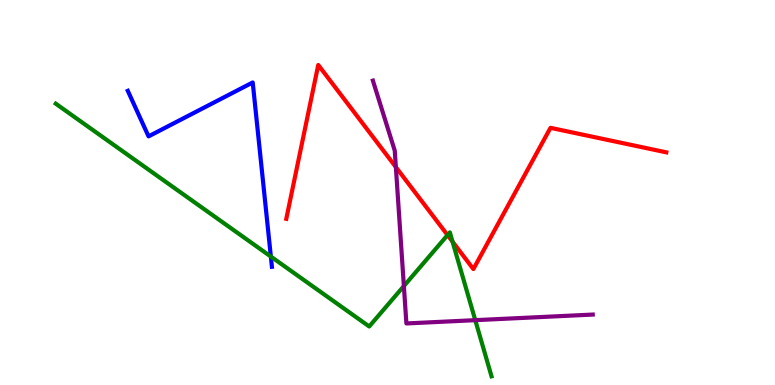[{'lines': ['blue', 'red'], 'intersections': []}, {'lines': ['green', 'red'], 'intersections': [{'x': 5.77, 'y': 3.89}, {'x': 5.84, 'y': 3.72}]}, {'lines': ['purple', 'red'], 'intersections': [{'x': 5.11, 'y': 5.66}]}, {'lines': ['blue', 'green'], 'intersections': [{'x': 3.49, 'y': 3.34}]}, {'lines': ['blue', 'purple'], 'intersections': []}, {'lines': ['green', 'purple'], 'intersections': [{'x': 5.21, 'y': 2.57}, {'x': 6.13, 'y': 1.68}]}]